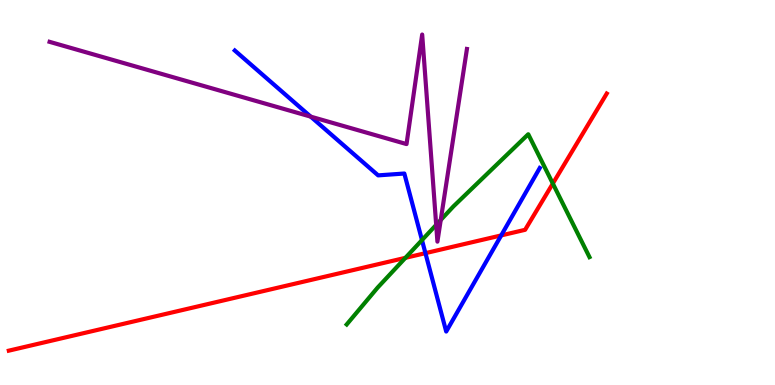[{'lines': ['blue', 'red'], 'intersections': [{'x': 5.49, 'y': 3.42}, {'x': 6.47, 'y': 3.89}]}, {'lines': ['green', 'red'], 'intersections': [{'x': 5.23, 'y': 3.3}, {'x': 7.13, 'y': 5.23}]}, {'lines': ['purple', 'red'], 'intersections': []}, {'lines': ['blue', 'green'], 'intersections': [{'x': 5.44, 'y': 3.76}]}, {'lines': ['blue', 'purple'], 'intersections': [{'x': 4.01, 'y': 6.97}]}, {'lines': ['green', 'purple'], 'intersections': [{'x': 5.63, 'y': 4.16}, {'x': 5.69, 'y': 4.29}]}]